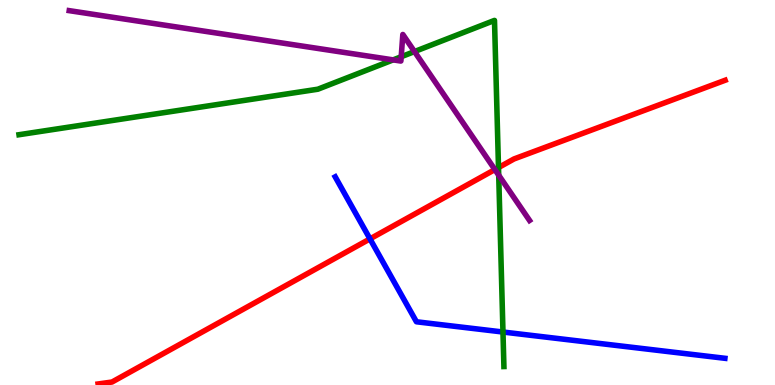[{'lines': ['blue', 'red'], 'intersections': [{'x': 4.77, 'y': 3.8}]}, {'lines': ['green', 'red'], 'intersections': [{'x': 6.43, 'y': 5.65}]}, {'lines': ['purple', 'red'], 'intersections': [{'x': 6.39, 'y': 5.6}]}, {'lines': ['blue', 'green'], 'intersections': [{'x': 6.49, 'y': 1.38}]}, {'lines': ['blue', 'purple'], 'intersections': []}, {'lines': ['green', 'purple'], 'intersections': [{'x': 5.07, 'y': 8.44}, {'x': 5.18, 'y': 8.53}, {'x': 5.35, 'y': 8.66}, {'x': 6.43, 'y': 5.45}]}]